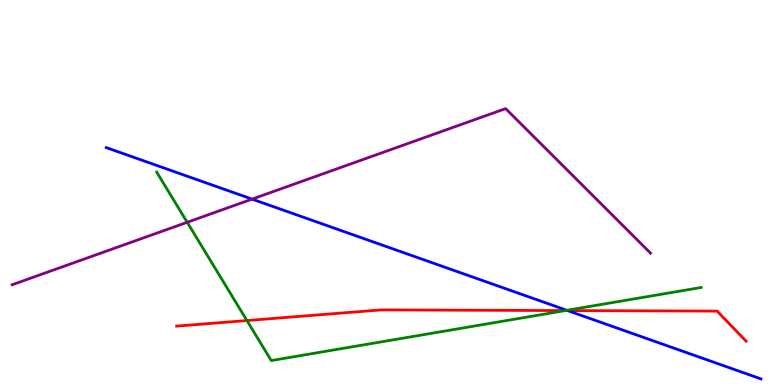[{'lines': ['blue', 'red'], 'intersections': [{'x': 7.32, 'y': 1.93}]}, {'lines': ['green', 'red'], 'intersections': [{'x': 3.19, 'y': 1.67}, {'x': 7.29, 'y': 1.93}]}, {'lines': ['purple', 'red'], 'intersections': []}, {'lines': ['blue', 'green'], 'intersections': [{'x': 7.31, 'y': 1.94}]}, {'lines': ['blue', 'purple'], 'intersections': [{'x': 3.25, 'y': 4.83}]}, {'lines': ['green', 'purple'], 'intersections': [{'x': 2.42, 'y': 4.23}]}]